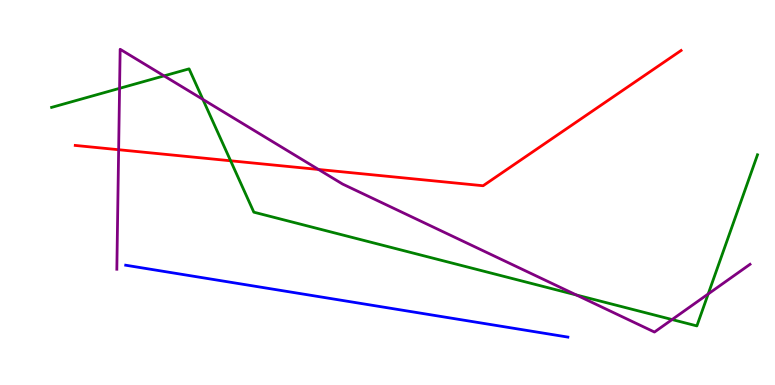[{'lines': ['blue', 'red'], 'intersections': []}, {'lines': ['green', 'red'], 'intersections': [{'x': 2.98, 'y': 5.82}]}, {'lines': ['purple', 'red'], 'intersections': [{'x': 1.53, 'y': 6.11}, {'x': 4.11, 'y': 5.6}]}, {'lines': ['blue', 'green'], 'intersections': []}, {'lines': ['blue', 'purple'], 'intersections': []}, {'lines': ['green', 'purple'], 'intersections': [{'x': 1.54, 'y': 7.71}, {'x': 2.12, 'y': 8.03}, {'x': 2.62, 'y': 7.42}, {'x': 7.44, 'y': 2.34}, {'x': 8.67, 'y': 1.7}, {'x': 9.14, 'y': 2.36}]}]